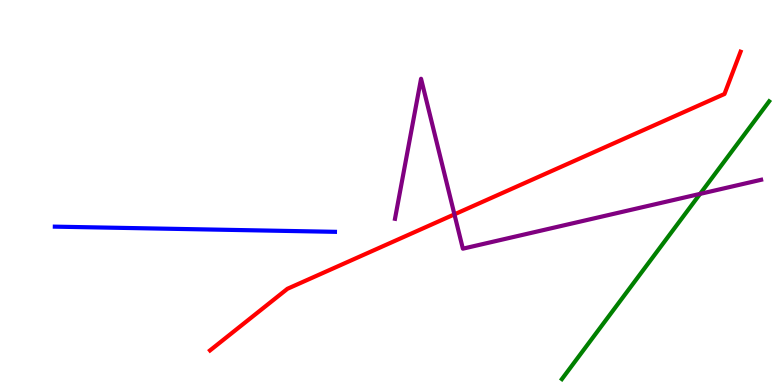[{'lines': ['blue', 'red'], 'intersections': []}, {'lines': ['green', 'red'], 'intersections': []}, {'lines': ['purple', 'red'], 'intersections': [{'x': 5.86, 'y': 4.43}]}, {'lines': ['blue', 'green'], 'intersections': []}, {'lines': ['blue', 'purple'], 'intersections': []}, {'lines': ['green', 'purple'], 'intersections': [{'x': 9.03, 'y': 4.96}]}]